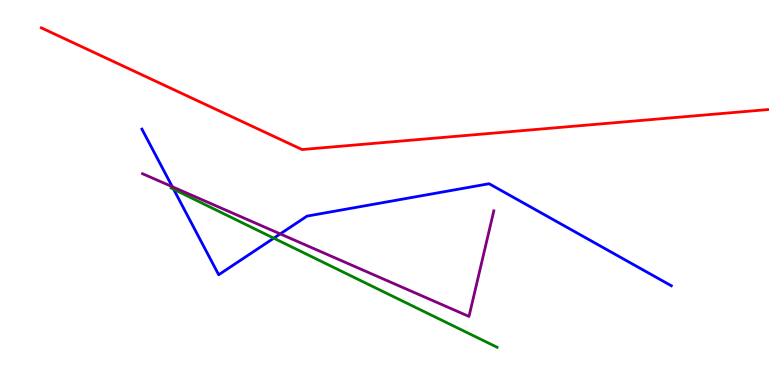[{'lines': ['blue', 'red'], 'intersections': []}, {'lines': ['green', 'red'], 'intersections': []}, {'lines': ['purple', 'red'], 'intersections': []}, {'lines': ['blue', 'green'], 'intersections': [{'x': 2.24, 'y': 5.08}, {'x': 3.53, 'y': 3.81}]}, {'lines': ['blue', 'purple'], 'intersections': [{'x': 2.22, 'y': 5.15}, {'x': 3.62, 'y': 3.92}]}, {'lines': ['green', 'purple'], 'intersections': []}]